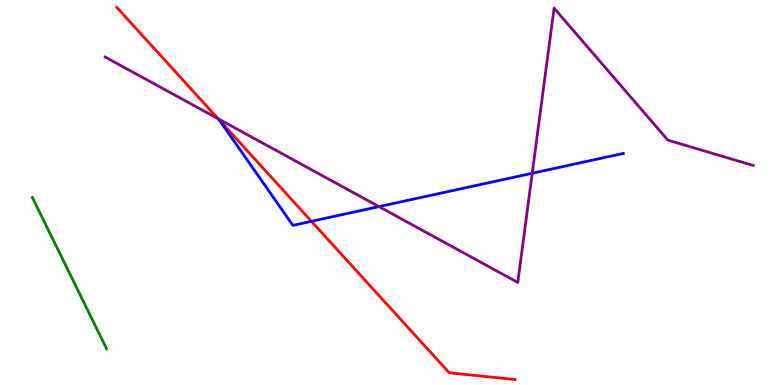[{'lines': ['blue', 'red'], 'intersections': [{'x': 2.83, 'y': 6.88}, {'x': 4.02, 'y': 4.25}]}, {'lines': ['green', 'red'], 'intersections': []}, {'lines': ['purple', 'red'], 'intersections': [{'x': 2.81, 'y': 6.92}]}, {'lines': ['blue', 'green'], 'intersections': []}, {'lines': ['blue', 'purple'], 'intersections': [{'x': 4.89, 'y': 4.63}, {'x': 6.87, 'y': 5.5}]}, {'lines': ['green', 'purple'], 'intersections': []}]